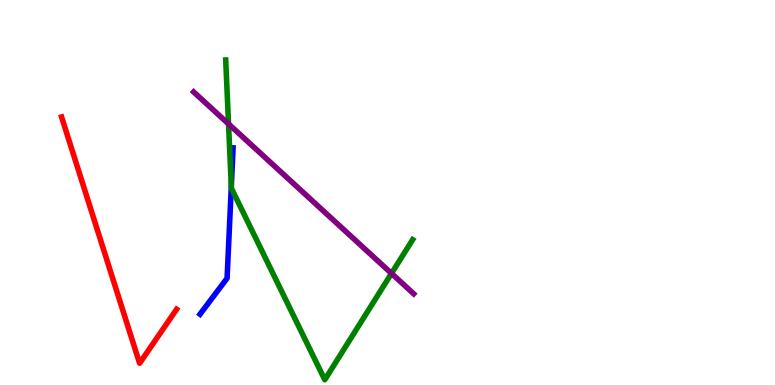[{'lines': ['blue', 'red'], 'intersections': []}, {'lines': ['green', 'red'], 'intersections': []}, {'lines': ['purple', 'red'], 'intersections': []}, {'lines': ['blue', 'green'], 'intersections': [{'x': 2.98, 'y': 5.16}]}, {'lines': ['blue', 'purple'], 'intersections': []}, {'lines': ['green', 'purple'], 'intersections': [{'x': 2.95, 'y': 6.78}, {'x': 5.05, 'y': 2.9}]}]